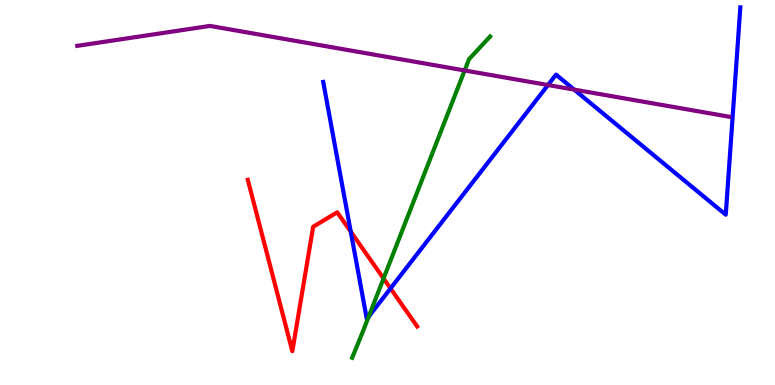[{'lines': ['blue', 'red'], 'intersections': [{'x': 4.53, 'y': 3.98}, {'x': 5.04, 'y': 2.51}]}, {'lines': ['green', 'red'], 'intersections': [{'x': 4.95, 'y': 2.77}]}, {'lines': ['purple', 'red'], 'intersections': []}, {'lines': ['blue', 'green'], 'intersections': [{'x': 4.76, 'y': 1.77}]}, {'lines': ['blue', 'purple'], 'intersections': [{'x': 7.07, 'y': 7.79}, {'x': 7.41, 'y': 7.67}]}, {'lines': ['green', 'purple'], 'intersections': [{'x': 6.0, 'y': 8.17}]}]